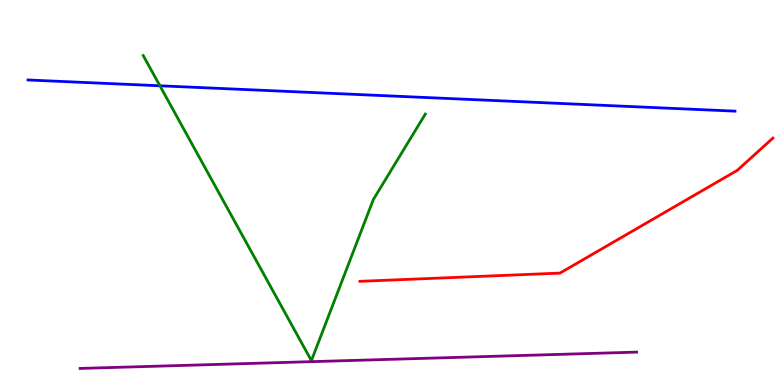[{'lines': ['blue', 'red'], 'intersections': []}, {'lines': ['green', 'red'], 'intersections': []}, {'lines': ['purple', 'red'], 'intersections': []}, {'lines': ['blue', 'green'], 'intersections': [{'x': 2.06, 'y': 7.77}]}, {'lines': ['blue', 'purple'], 'intersections': []}, {'lines': ['green', 'purple'], 'intersections': []}]